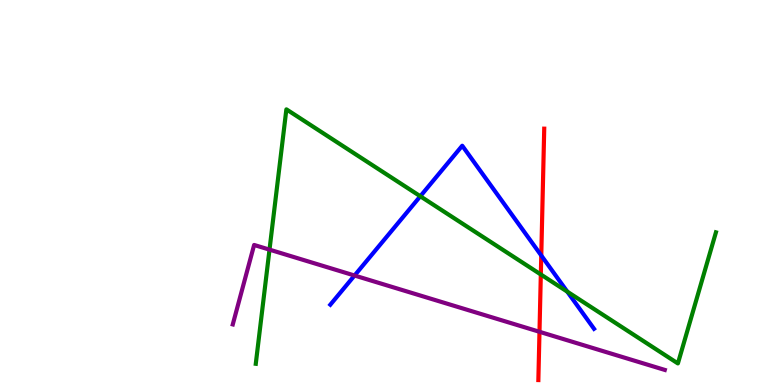[{'lines': ['blue', 'red'], 'intersections': [{'x': 6.98, 'y': 3.36}]}, {'lines': ['green', 'red'], 'intersections': [{'x': 6.98, 'y': 2.87}]}, {'lines': ['purple', 'red'], 'intersections': [{'x': 6.96, 'y': 1.38}]}, {'lines': ['blue', 'green'], 'intersections': [{'x': 5.42, 'y': 4.9}, {'x': 7.32, 'y': 2.42}]}, {'lines': ['blue', 'purple'], 'intersections': [{'x': 4.57, 'y': 2.84}]}, {'lines': ['green', 'purple'], 'intersections': [{'x': 3.48, 'y': 3.52}]}]